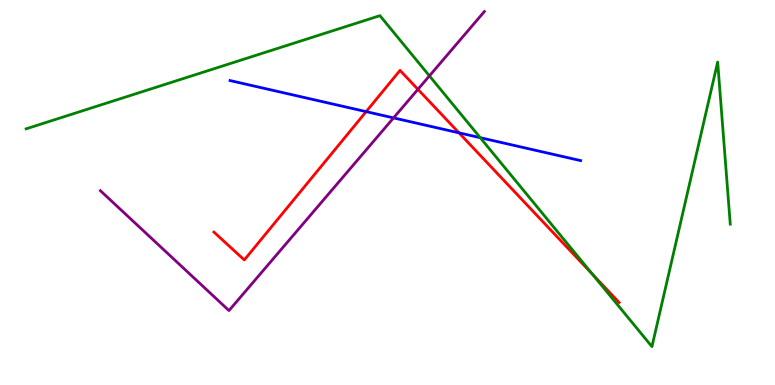[{'lines': ['blue', 'red'], 'intersections': [{'x': 4.72, 'y': 7.1}, {'x': 5.92, 'y': 6.55}]}, {'lines': ['green', 'red'], 'intersections': [{'x': 7.65, 'y': 2.87}]}, {'lines': ['purple', 'red'], 'intersections': [{'x': 5.39, 'y': 7.68}]}, {'lines': ['blue', 'green'], 'intersections': [{'x': 6.2, 'y': 6.42}]}, {'lines': ['blue', 'purple'], 'intersections': [{'x': 5.08, 'y': 6.94}]}, {'lines': ['green', 'purple'], 'intersections': [{'x': 5.54, 'y': 8.03}]}]